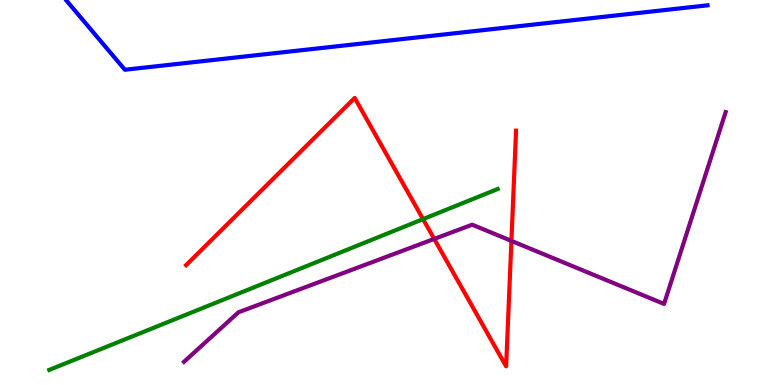[{'lines': ['blue', 'red'], 'intersections': []}, {'lines': ['green', 'red'], 'intersections': [{'x': 5.46, 'y': 4.31}]}, {'lines': ['purple', 'red'], 'intersections': [{'x': 5.6, 'y': 3.79}, {'x': 6.6, 'y': 3.74}]}, {'lines': ['blue', 'green'], 'intersections': []}, {'lines': ['blue', 'purple'], 'intersections': []}, {'lines': ['green', 'purple'], 'intersections': []}]